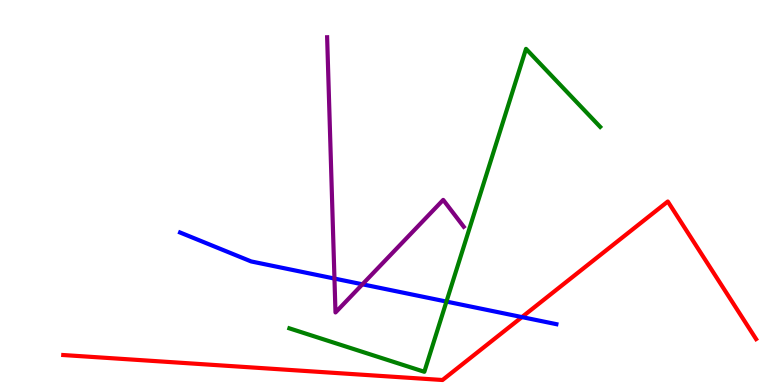[{'lines': ['blue', 'red'], 'intersections': [{'x': 6.73, 'y': 1.76}]}, {'lines': ['green', 'red'], 'intersections': []}, {'lines': ['purple', 'red'], 'intersections': []}, {'lines': ['blue', 'green'], 'intersections': [{'x': 5.76, 'y': 2.17}]}, {'lines': ['blue', 'purple'], 'intersections': [{'x': 4.32, 'y': 2.76}, {'x': 4.68, 'y': 2.62}]}, {'lines': ['green', 'purple'], 'intersections': []}]